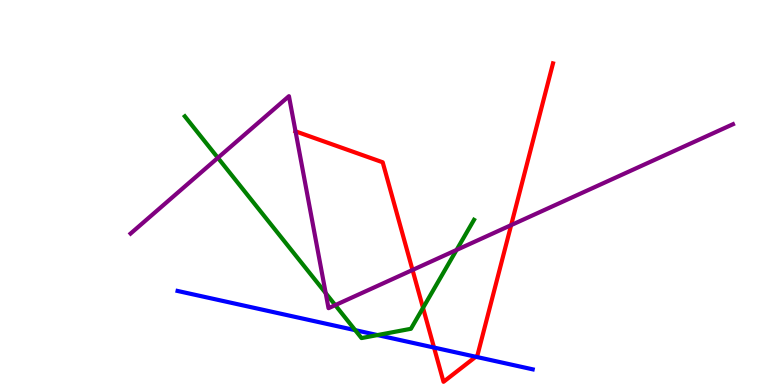[{'lines': ['blue', 'red'], 'intersections': [{'x': 5.6, 'y': 0.973}, {'x': 6.14, 'y': 0.733}]}, {'lines': ['green', 'red'], 'intersections': [{'x': 5.46, 'y': 2.0}]}, {'lines': ['purple', 'red'], 'intersections': [{'x': 3.81, 'y': 6.59}, {'x': 5.32, 'y': 2.99}, {'x': 6.6, 'y': 4.15}]}, {'lines': ['blue', 'green'], 'intersections': [{'x': 4.58, 'y': 1.42}, {'x': 4.87, 'y': 1.3}]}, {'lines': ['blue', 'purple'], 'intersections': []}, {'lines': ['green', 'purple'], 'intersections': [{'x': 2.81, 'y': 5.9}, {'x': 4.2, 'y': 2.39}, {'x': 4.33, 'y': 2.07}, {'x': 5.89, 'y': 3.51}]}]